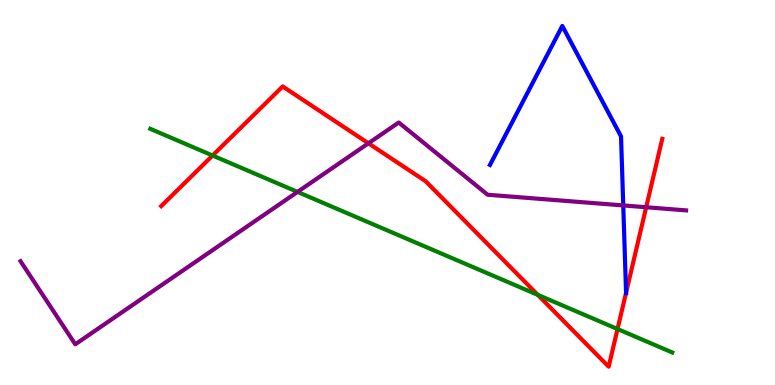[{'lines': ['blue', 'red'], 'intersections': [{'x': 8.08, 'y': 2.4}]}, {'lines': ['green', 'red'], 'intersections': [{'x': 2.74, 'y': 5.96}, {'x': 6.94, 'y': 2.34}, {'x': 7.97, 'y': 1.45}]}, {'lines': ['purple', 'red'], 'intersections': [{'x': 4.75, 'y': 6.28}, {'x': 8.34, 'y': 4.62}]}, {'lines': ['blue', 'green'], 'intersections': []}, {'lines': ['blue', 'purple'], 'intersections': [{'x': 8.04, 'y': 4.66}]}, {'lines': ['green', 'purple'], 'intersections': [{'x': 3.84, 'y': 5.02}]}]